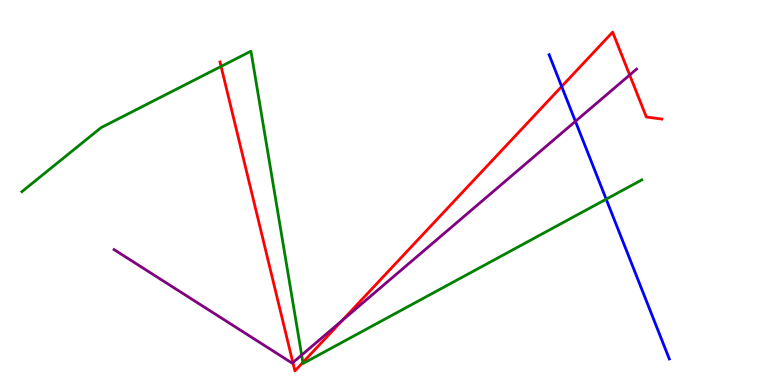[{'lines': ['blue', 'red'], 'intersections': [{'x': 7.25, 'y': 7.75}]}, {'lines': ['green', 'red'], 'intersections': [{'x': 2.85, 'y': 8.27}, {'x': 3.91, 'y': 0.586}]}, {'lines': ['purple', 'red'], 'intersections': [{'x': 3.78, 'y': 0.583}, {'x': 4.42, 'y': 1.68}, {'x': 8.12, 'y': 8.05}]}, {'lines': ['blue', 'green'], 'intersections': [{'x': 7.82, 'y': 4.83}]}, {'lines': ['blue', 'purple'], 'intersections': [{'x': 7.42, 'y': 6.85}]}, {'lines': ['green', 'purple'], 'intersections': [{'x': 3.89, 'y': 0.777}]}]